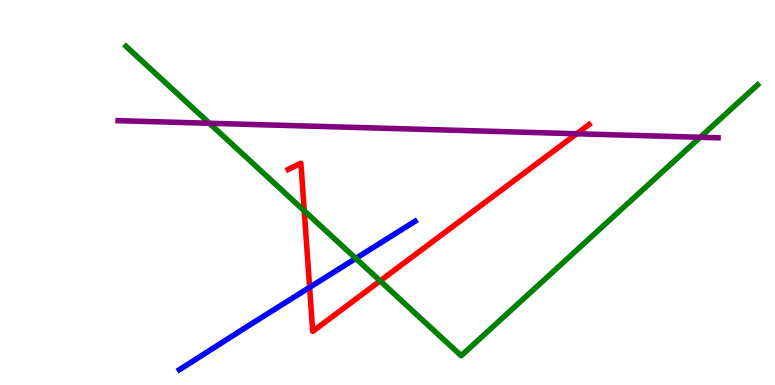[{'lines': ['blue', 'red'], 'intersections': [{'x': 4.0, 'y': 2.54}]}, {'lines': ['green', 'red'], 'intersections': [{'x': 3.93, 'y': 4.52}, {'x': 4.91, 'y': 2.7}]}, {'lines': ['purple', 'red'], 'intersections': [{'x': 7.44, 'y': 6.53}]}, {'lines': ['blue', 'green'], 'intersections': [{'x': 4.59, 'y': 3.29}]}, {'lines': ['blue', 'purple'], 'intersections': []}, {'lines': ['green', 'purple'], 'intersections': [{'x': 2.7, 'y': 6.8}, {'x': 9.03, 'y': 6.43}]}]